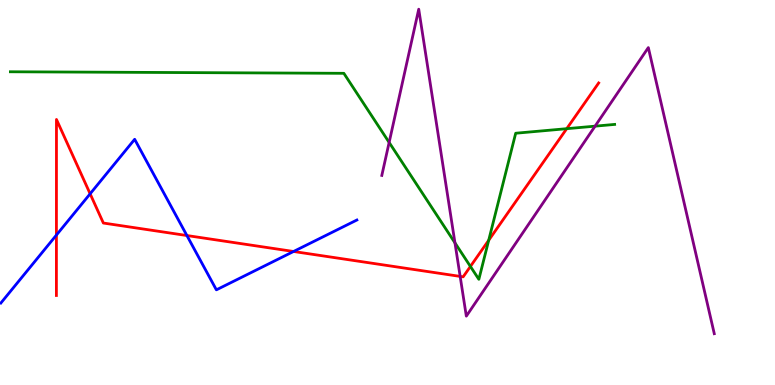[{'lines': ['blue', 'red'], 'intersections': [{'x': 0.728, 'y': 3.89}, {'x': 1.16, 'y': 4.97}, {'x': 2.41, 'y': 3.88}, {'x': 3.79, 'y': 3.47}]}, {'lines': ['green', 'red'], 'intersections': [{'x': 6.07, 'y': 3.08}, {'x': 6.31, 'y': 3.76}, {'x': 7.31, 'y': 6.66}]}, {'lines': ['purple', 'red'], 'intersections': [{'x': 5.94, 'y': 2.82}]}, {'lines': ['blue', 'green'], 'intersections': []}, {'lines': ['blue', 'purple'], 'intersections': []}, {'lines': ['green', 'purple'], 'intersections': [{'x': 5.02, 'y': 6.3}, {'x': 5.87, 'y': 3.69}, {'x': 7.68, 'y': 6.72}]}]